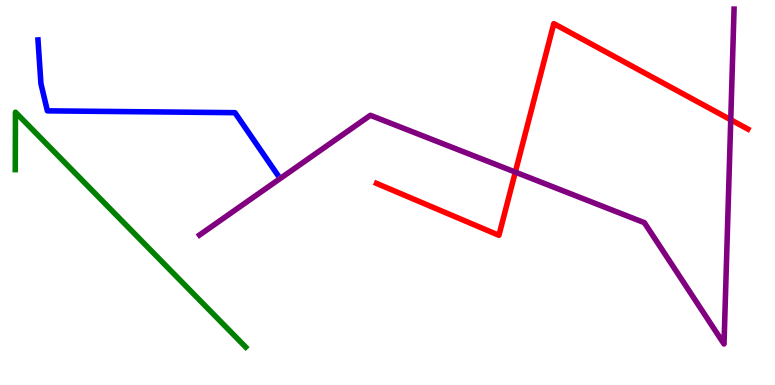[{'lines': ['blue', 'red'], 'intersections': []}, {'lines': ['green', 'red'], 'intersections': []}, {'lines': ['purple', 'red'], 'intersections': [{'x': 6.65, 'y': 5.53}, {'x': 9.43, 'y': 6.89}]}, {'lines': ['blue', 'green'], 'intersections': []}, {'lines': ['blue', 'purple'], 'intersections': []}, {'lines': ['green', 'purple'], 'intersections': []}]